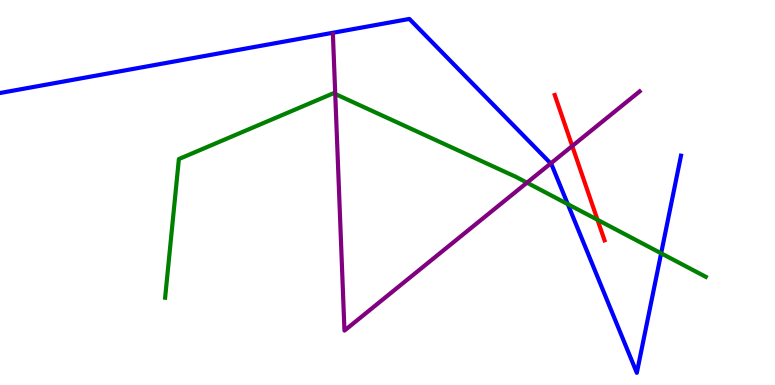[{'lines': ['blue', 'red'], 'intersections': []}, {'lines': ['green', 'red'], 'intersections': [{'x': 7.71, 'y': 4.29}]}, {'lines': ['purple', 'red'], 'intersections': [{'x': 7.38, 'y': 6.21}]}, {'lines': ['blue', 'green'], 'intersections': [{'x': 7.33, 'y': 4.7}, {'x': 8.53, 'y': 3.42}]}, {'lines': ['blue', 'purple'], 'intersections': [{'x': 7.11, 'y': 5.75}]}, {'lines': ['green', 'purple'], 'intersections': [{'x': 4.33, 'y': 7.56}, {'x': 6.8, 'y': 5.26}]}]